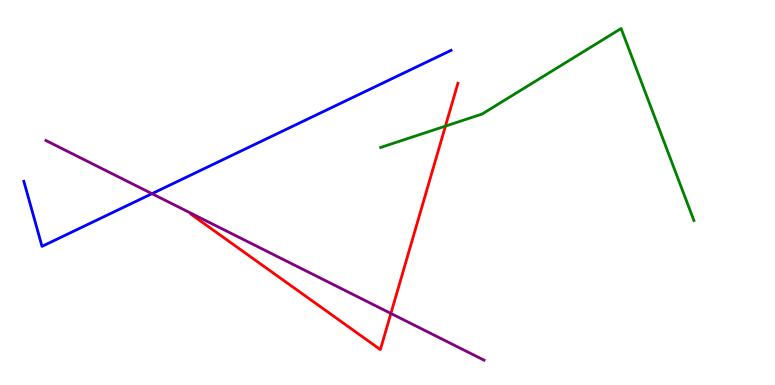[{'lines': ['blue', 'red'], 'intersections': []}, {'lines': ['green', 'red'], 'intersections': [{'x': 5.75, 'y': 6.72}]}, {'lines': ['purple', 'red'], 'intersections': [{'x': 5.04, 'y': 1.86}]}, {'lines': ['blue', 'green'], 'intersections': []}, {'lines': ['blue', 'purple'], 'intersections': [{'x': 1.96, 'y': 4.97}]}, {'lines': ['green', 'purple'], 'intersections': []}]